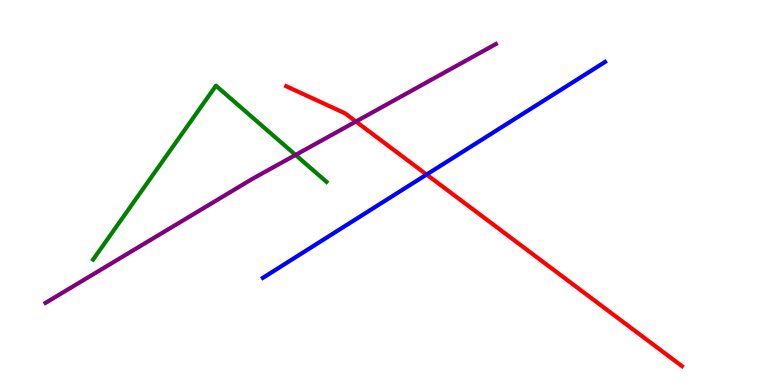[{'lines': ['blue', 'red'], 'intersections': [{'x': 5.5, 'y': 5.47}]}, {'lines': ['green', 'red'], 'intersections': []}, {'lines': ['purple', 'red'], 'intersections': [{'x': 4.59, 'y': 6.84}]}, {'lines': ['blue', 'green'], 'intersections': []}, {'lines': ['blue', 'purple'], 'intersections': []}, {'lines': ['green', 'purple'], 'intersections': [{'x': 3.81, 'y': 5.98}]}]